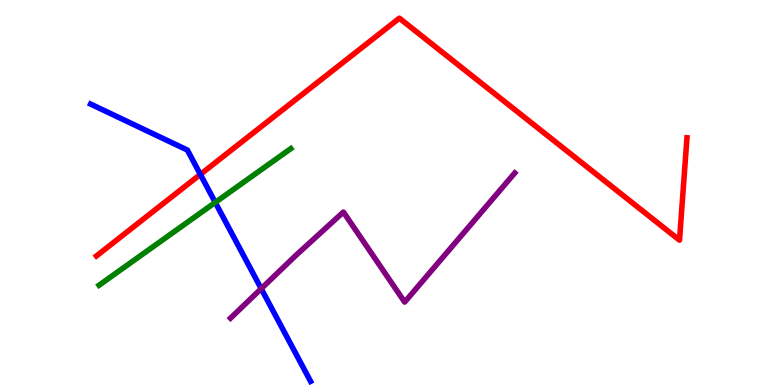[{'lines': ['blue', 'red'], 'intersections': [{'x': 2.59, 'y': 5.47}]}, {'lines': ['green', 'red'], 'intersections': []}, {'lines': ['purple', 'red'], 'intersections': []}, {'lines': ['blue', 'green'], 'intersections': [{'x': 2.78, 'y': 4.74}]}, {'lines': ['blue', 'purple'], 'intersections': [{'x': 3.37, 'y': 2.5}]}, {'lines': ['green', 'purple'], 'intersections': []}]